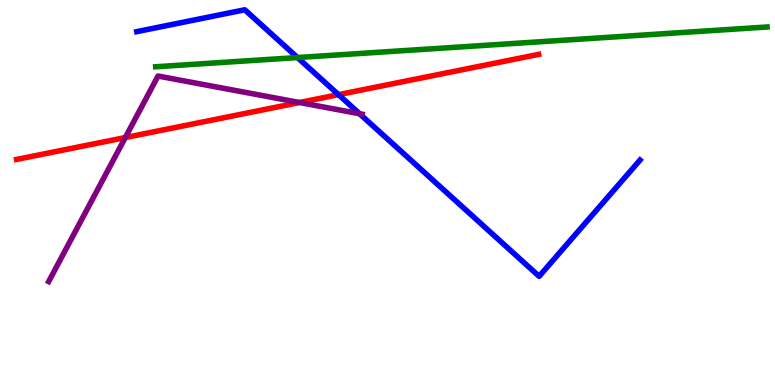[{'lines': ['blue', 'red'], 'intersections': [{'x': 4.37, 'y': 7.54}]}, {'lines': ['green', 'red'], 'intersections': []}, {'lines': ['purple', 'red'], 'intersections': [{'x': 1.62, 'y': 6.43}, {'x': 3.86, 'y': 7.34}]}, {'lines': ['blue', 'green'], 'intersections': [{'x': 3.84, 'y': 8.51}]}, {'lines': ['blue', 'purple'], 'intersections': [{'x': 4.64, 'y': 7.05}]}, {'lines': ['green', 'purple'], 'intersections': []}]